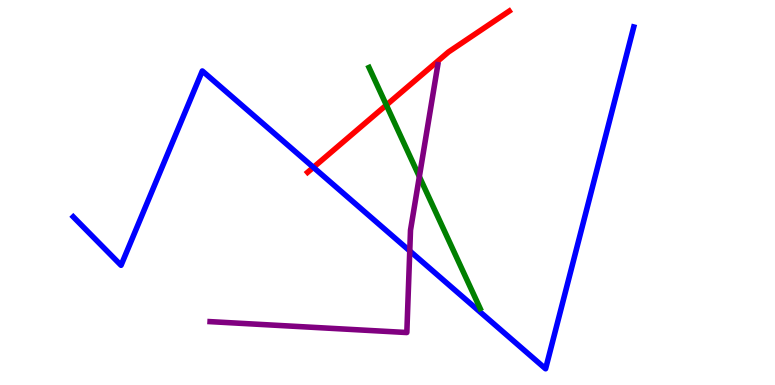[{'lines': ['blue', 'red'], 'intersections': [{'x': 4.04, 'y': 5.65}]}, {'lines': ['green', 'red'], 'intersections': [{'x': 4.99, 'y': 7.27}]}, {'lines': ['purple', 'red'], 'intersections': []}, {'lines': ['blue', 'green'], 'intersections': []}, {'lines': ['blue', 'purple'], 'intersections': [{'x': 5.29, 'y': 3.48}]}, {'lines': ['green', 'purple'], 'intersections': [{'x': 5.41, 'y': 5.41}]}]